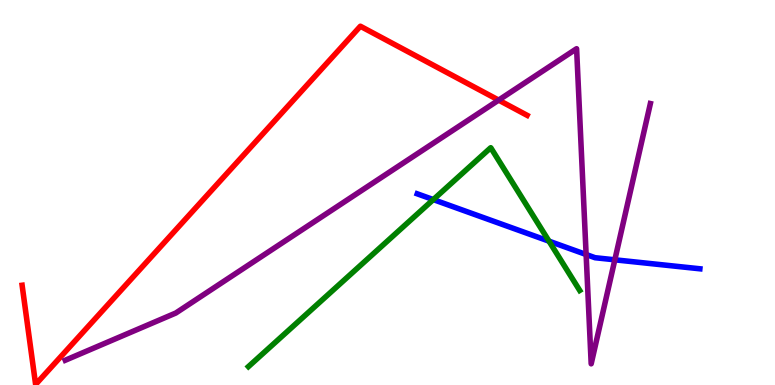[{'lines': ['blue', 'red'], 'intersections': []}, {'lines': ['green', 'red'], 'intersections': []}, {'lines': ['purple', 'red'], 'intersections': [{'x': 6.43, 'y': 7.4}]}, {'lines': ['blue', 'green'], 'intersections': [{'x': 5.59, 'y': 4.82}, {'x': 7.08, 'y': 3.74}]}, {'lines': ['blue', 'purple'], 'intersections': [{'x': 7.56, 'y': 3.39}, {'x': 7.93, 'y': 3.25}]}, {'lines': ['green', 'purple'], 'intersections': []}]